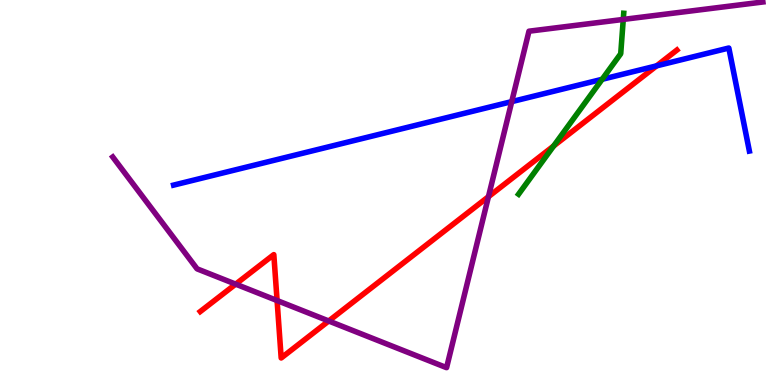[{'lines': ['blue', 'red'], 'intersections': [{'x': 8.47, 'y': 8.29}]}, {'lines': ['green', 'red'], 'intersections': [{'x': 7.14, 'y': 6.21}]}, {'lines': ['purple', 'red'], 'intersections': [{'x': 3.04, 'y': 2.62}, {'x': 3.58, 'y': 2.19}, {'x': 4.24, 'y': 1.66}, {'x': 6.3, 'y': 4.89}]}, {'lines': ['blue', 'green'], 'intersections': [{'x': 7.77, 'y': 7.94}]}, {'lines': ['blue', 'purple'], 'intersections': [{'x': 6.6, 'y': 7.36}]}, {'lines': ['green', 'purple'], 'intersections': [{'x': 8.04, 'y': 9.5}]}]